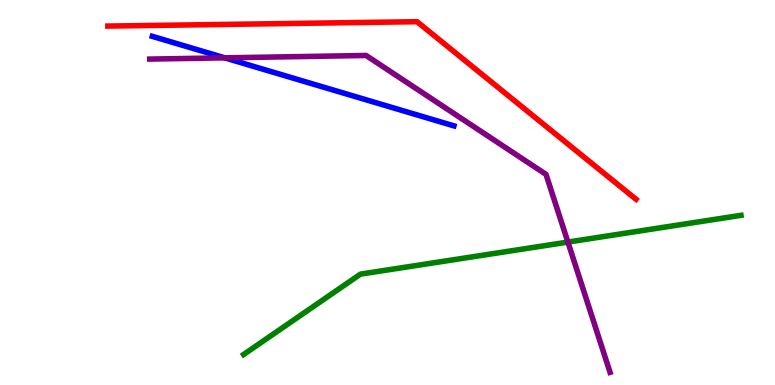[{'lines': ['blue', 'red'], 'intersections': []}, {'lines': ['green', 'red'], 'intersections': []}, {'lines': ['purple', 'red'], 'intersections': []}, {'lines': ['blue', 'green'], 'intersections': []}, {'lines': ['blue', 'purple'], 'intersections': [{'x': 2.9, 'y': 8.5}]}, {'lines': ['green', 'purple'], 'intersections': [{'x': 7.33, 'y': 3.71}]}]